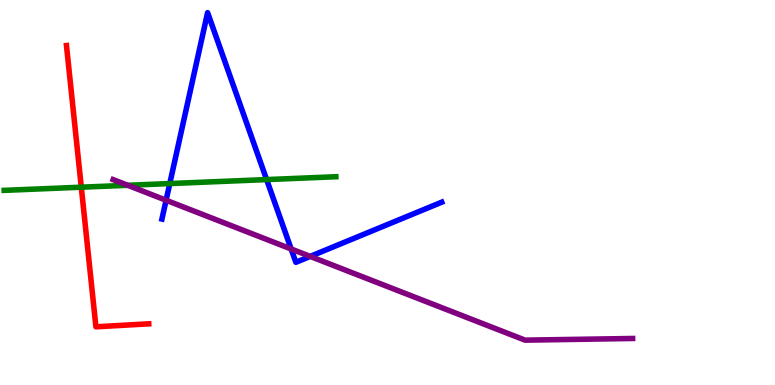[{'lines': ['blue', 'red'], 'intersections': []}, {'lines': ['green', 'red'], 'intersections': [{'x': 1.05, 'y': 5.14}]}, {'lines': ['purple', 'red'], 'intersections': []}, {'lines': ['blue', 'green'], 'intersections': [{'x': 2.19, 'y': 5.23}, {'x': 3.44, 'y': 5.34}]}, {'lines': ['blue', 'purple'], 'intersections': [{'x': 2.14, 'y': 4.8}, {'x': 3.76, 'y': 3.53}, {'x': 4.0, 'y': 3.34}]}, {'lines': ['green', 'purple'], 'intersections': [{'x': 1.65, 'y': 5.19}]}]